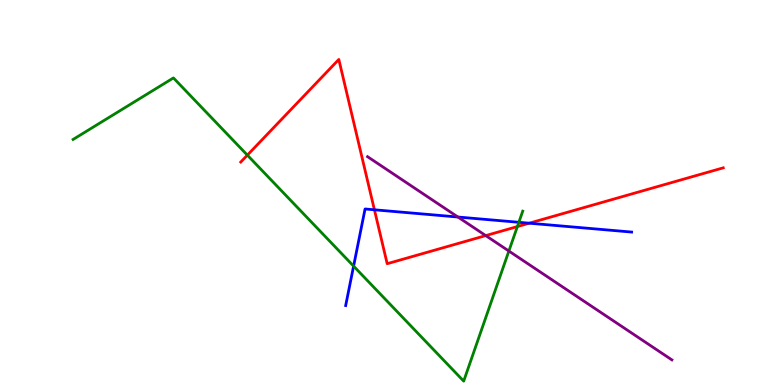[{'lines': ['blue', 'red'], 'intersections': [{'x': 4.83, 'y': 4.55}, {'x': 6.83, 'y': 4.2}]}, {'lines': ['green', 'red'], 'intersections': [{'x': 3.19, 'y': 5.97}, {'x': 6.68, 'y': 4.12}]}, {'lines': ['purple', 'red'], 'intersections': [{'x': 6.27, 'y': 3.88}]}, {'lines': ['blue', 'green'], 'intersections': [{'x': 4.56, 'y': 3.09}, {'x': 6.69, 'y': 4.23}]}, {'lines': ['blue', 'purple'], 'intersections': [{'x': 5.91, 'y': 4.36}]}, {'lines': ['green', 'purple'], 'intersections': [{'x': 6.57, 'y': 3.48}]}]